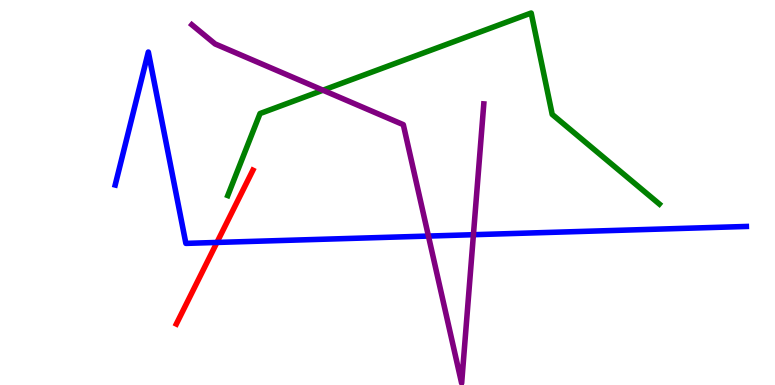[{'lines': ['blue', 'red'], 'intersections': [{'x': 2.8, 'y': 3.7}]}, {'lines': ['green', 'red'], 'intersections': []}, {'lines': ['purple', 'red'], 'intersections': []}, {'lines': ['blue', 'green'], 'intersections': []}, {'lines': ['blue', 'purple'], 'intersections': [{'x': 5.53, 'y': 3.87}, {'x': 6.11, 'y': 3.9}]}, {'lines': ['green', 'purple'], 'intersections': [{'x': 4.17, 'y': 7.66}]}]